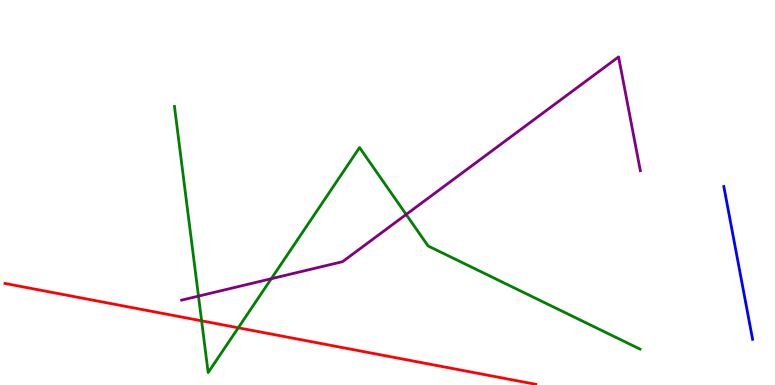[{'lines': ['blue', 'red'], 'intersections': []}, {'lines': ['green', 'red'], 'intersections': [{'x': 2.6, 'y': 1.67}, {'x': 3.07, 'y': 1.49}]}, {'lines': ['purple', 'red'], 'intersections': []}, {'lines': ['blue', 'green'], 'intersections': []}, {'lines': ['blue', 'purple'], 'intersections': []}, {'lines': ['green', 'purple'], 'intersections': [{'x': 2.56, 'y': 2.31}, {'x': 3.5, 'y': 2.76}, {'x': 5.24, 'y': 4.43}]}]